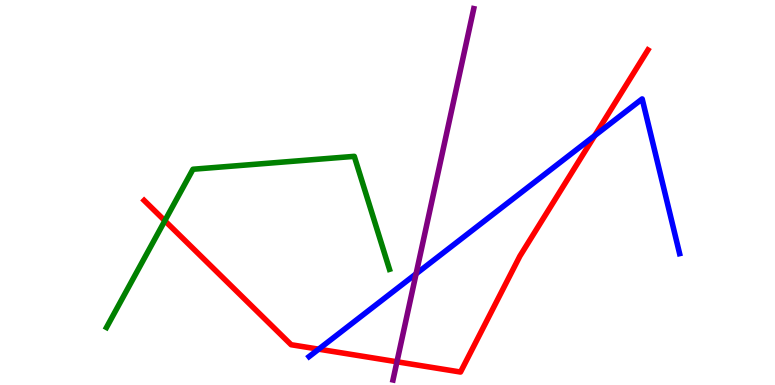[{'lines': ['blue', 'red'], 'intersections': [{'x': 4.11, 'y': 0.931}, {'x': 7.67, 'y': 6.48}]}, {'lines': ['green', 'red'], 'intersections': [{'x': 2.13, 'y': 4.27}]}, {'lines': ['purple', 'red'], 'intersections': [{'x': 5.12, 'y': 0.603}]}, {'lines': ['blue', 'green'], 'intersections': []}, {'lines': ['blue', 'purple'], 'intersections': [{'x': 5.37, 'y': 2.89}]}, {'lines': ['green', 'purple'], 'intersections': []}]